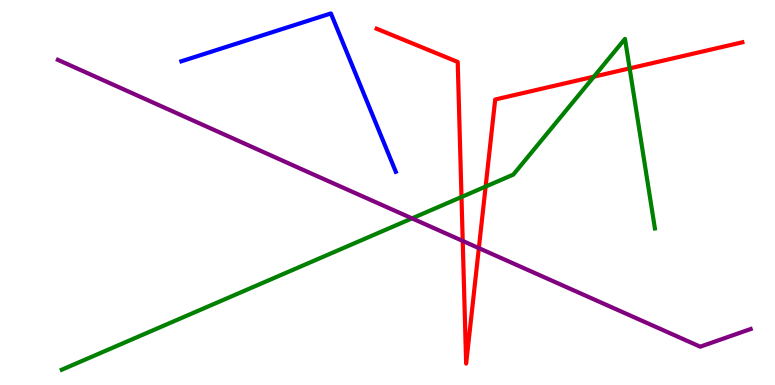[{'lines': ['blue', 'red'], 'intersections': []}, {'lines': ['green', 'red'], 'intersections': [{'x': 5.95, 'y': 4.88}, {'x': 6.27, 'y': 5.15}, {'x': 7.66, 'y': 8.01}, {'x': 8.12, 'y': 8.22}]}, {'lines': ['purple', 'red'], 'intersections': [{'x': 5.97, 'y': 3.74}, {'x': 6.18, 'y': 3.56}]}, {'lines': ['blue', 'green'], 'intersections': []}, {'lines': ['blue', 'purple'], 'intersections': []}, {'lines': ['green', 'purple'], 'intersections': [{'x': 5.32, 'y': 4.33}]}]